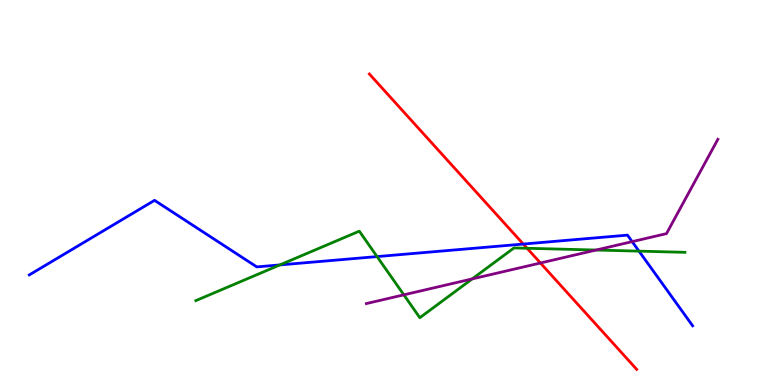[{'lines': ['blue', 'red'], 'intersections': [{'x': 6.75, 'y': 3.66}]}, {'lines': ['green', 'red'], 'intersections': [{'x': 6.8, 'y': 3.55}]}, {'lines': ['purple', 'red'], 'intersections': [{'x': 6.97, 'y': 3.17}]}, {'lines': ['blue', 'green'], 'intersections': [{'x': 3.61, 'y': 3.12}, {'x': 4.87, 'y': 3.34}, {'x': 8.25, 'y': 3.48}]}, {'lines': ['blue', 'purple'], 'intersections': [{'x': 8.16, 'y': 3.72}]}, {'lines': ['green', 'purple'], 'intersections': [{'x': 5.21, 'y': 2.34}, {'x': 6.09, 'y': 2.76}, {'x': 7.69, 'y': 3.51}]}]